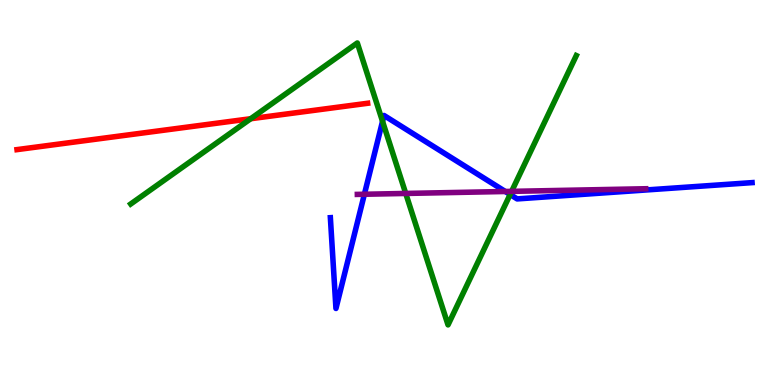[{'lines': ['blue', 'red'], 'intersections': []}, {'lines': ['green', 'red'], 'intersections': [{'x': 3.23, 'y': 6.92}]}, {'lines': ['purple', 'red'], 'intersections': []}, {'lines': ['blue', 'green'], 'intersections': [{'x': 4.94, 'y': 6.85}, {'x': 6.58, 'y': 4.95}]}, {'lines': ['blue', 'purple'], 'intersections': [{'x': 4.7, 'y': 4.95}, {'x': 6.52, 'y': 5.03}]}, {'lines': ['green', 'purple'], 'intersections': [{'x': 5.24, 'y': 4.98}, {'x': 6.6, 'y': 5.03}]}]